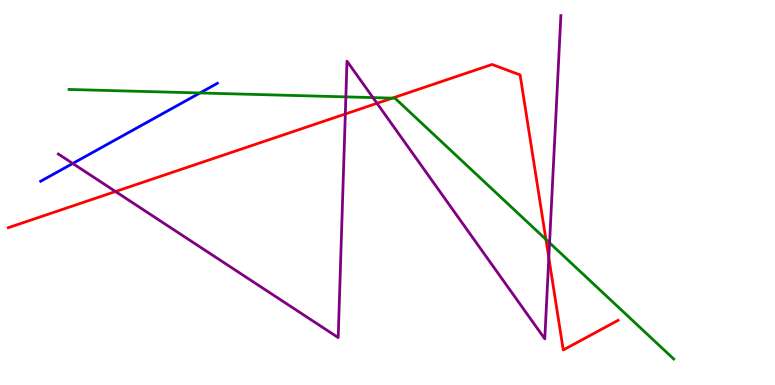[{'lines': ['blue', 'red'], 'intersections': []}, {'lines': ['green', 'red'], 'intersections': [{'x': 5.06, 'y': 7.45}, {'x': 7.04, 'y': 3.78}]}, {'lines': ['purple', 'red'], 'intersections': [{'x': 1.49, 'y': 5.03}, {'x': 4.46, 'y': 7.04}, {'x': 4.86, 'y': 7.32}, {'x': 7.08, 'y': 3.3}]}, {'lines': ['blue', 'green'], 'intersections': [{'x': 2.58, 'y': 7.59}]}, {'lines': ['blue', 'purple'], 'intersections': [{'x': 0.939, 'y': 5.75}]}, {'lines': ['green', 'purple'], 'intersections': [{'x': 4.46, 'y': 7.48}, {'x': 4.81, 'y': 7.46}, {'x': 7.09, 'y': 3.69}]}]